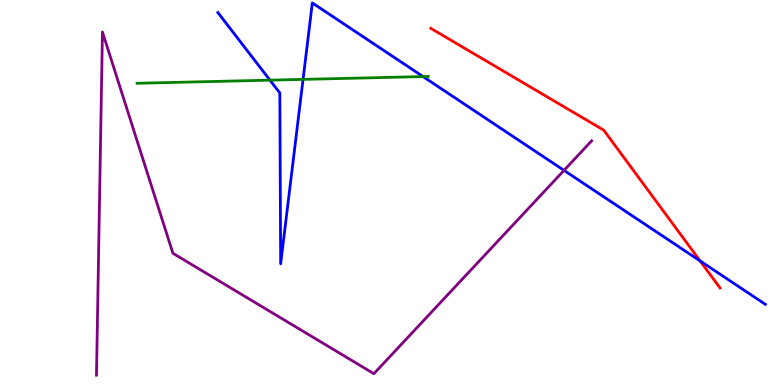[{'lines': ['blue', 'red'], 'intersections': [{'x': 9.03, 'y': 3.22}]}, {'lines': ['green', 'red'], 'intersections': []}, {'lines': ['purple', 'red'], 'intersections': []}, {'lines': ['blue', 'green'], 'intersections': [{'x': 3.48, 'y': 7.92}, {'x': 3.91, 'y': 7.94}, {'x': 5.46, 'y': 8.01}]}, {'lines': ['blue', 'purple'], 'intersections': [{'x': 7.28, 'y': 5.57}]}, {'lines': ['green', 'purple'], 'intersections': []}]